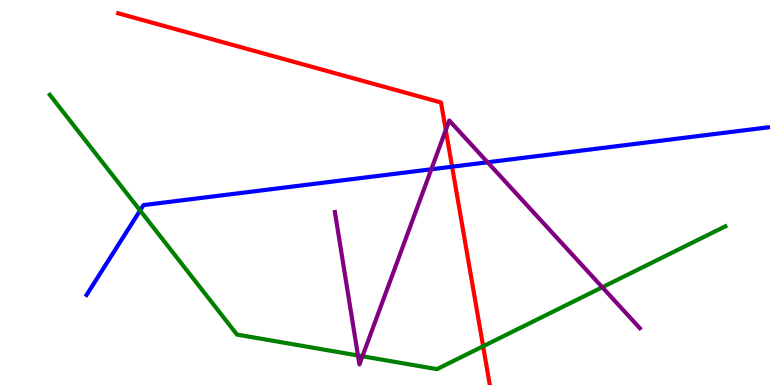[{'lines': ['blue', 'red'], 'intersections': [{'x': 5.83, 'y': 5.67}]}, {'lines': ['green', 'red'], 'intersections': [{'x': 6.23, 'y': 1.01}]}, {'lines': ['purple', 'red'], 'intersections': [{'x': 5.75, 'y': 6.62}]}, {'lines': ['blue', 'green'], 'intersections': [{'x': 1.81, 'y': 4.53}]}, {'lines': ['blue', 'purple'], 'intersections': [{'x': 5.57, 'y': 5.6}, {'x': 6.29, 'y': 5.78}]}, {'lines': ['green', 'purple'], 'intersections': [{'x': 4.62, 'y': 0.766}, {'x': 4.68, 'y': 0.746}, {'x': 7.77, 'y': 2.54}]}]